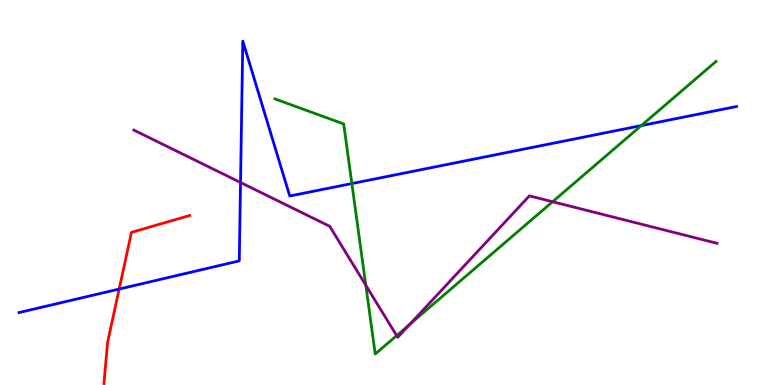[{'lines': ['blue', 'red'], 'intersections': [{'x': 1.54, 'y': 2.49}]}, {'lines': ['green', 'red'], 'intersections': []}, {'lines': ['purple', 'red'], 'intersections': []}, {'lines': ['blue', 'green'], 'intersections': [{'x': 4.54, 'y': 5.23}, {'x': 8.27, 'y': 6.74}]}, {'lines': ['blue', 'purple'], 'intersections': [{'x': 3.1, 'y': 5.26}]}, {'lines': ['green', 'purple'], 'intersections': [{'x': 4.72, 'y': 2.59}, {'x': 5.12, 'y': 1.28}, {'x': 5.29, 'y': 1.57}, {'x': 7.13, 'y': 4.76}]}]